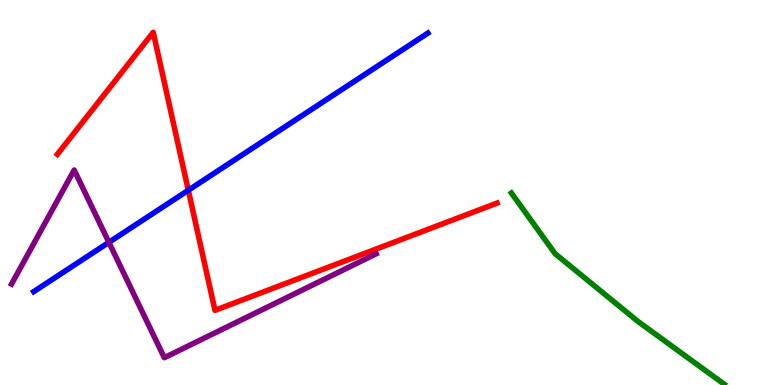[{'lines': ['blue', 'red'], 'intersections': [{'x': 2.43, 'y': 5.06}]}, {'lines': ['green', 'red'], 'intersections': []}, {'lines': ['purple', 'red'], 'intersections': []}, {'lines': ['blue', 'green'], 'intersections': []}, {'lines': ['blue', 'purple'], 'intersections': [{'x': 1.41, 'y': 3.71}]}, {'lines': ['green', 'purple'], 'intersections': []}]